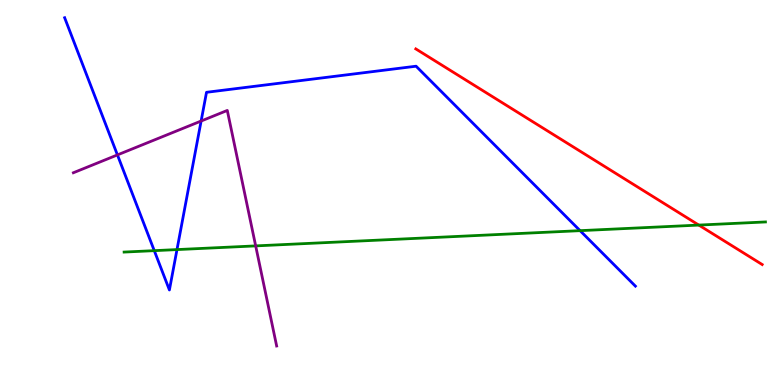[{'lines': ['blue', 'red'], 'intersections': []}, {'lines': ['green', 'red'], 'intersections': [{'x': 9.02, 'y': 4.15}]}, {'lines': ['purple', 'red'], 'intersections': []}, {'lines': ['blue', 'green'], 'intersections': [{'x': 1.99, 'y': 3.49}, {'x': 2.28, 'y': 3.52}, {'x': 7.48, 'y': 4.01}]}, {'lines': ['blue', 'purple'], 'intersections': [{'x': 1.52, 'y': 5.98}, {'x': 2.6, 'y': 6.86}]}, {'lines': ['green', 'purple'], 'intersections': [{'x': 3.3, 'y': 3.61}]}]